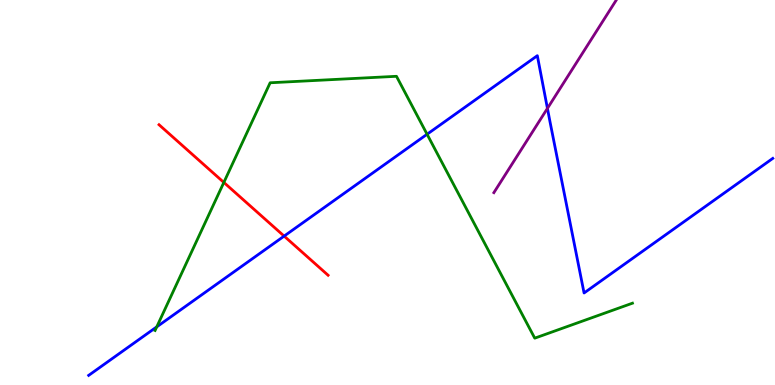[{'lines': ['blue', 'red'], 'intersections': [{'x': 3.67, 'y': 3.87}]}, {'lines': ['green', 'red'], 'intersections': [{'x': 2.89, 'y': 5.26}]}, {'lines': ['purple', 'red'], 'intersections': []}, {'lines': ['blue', 'green'], 'intersections': [{'x': 2.02, 'y': 1.51}, {'x': 5.51, 'y': 6.51}]}, {'lines': ['blue', 'purple'], 'intersections': [{'x': 7.06, 'y': 7.18}]}, {'lines': ['green', 'purple'], 'intersections': []}]